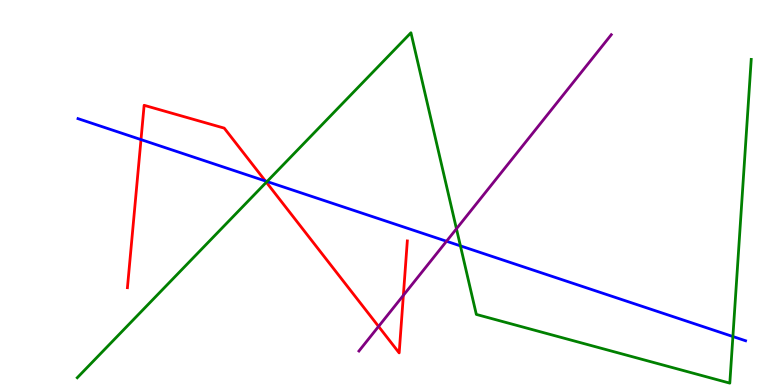[{'lines': ['blue', 'red'], 'intersections': [{'x': 1.82, 'y': 6.37}, {'x': 3.42, 'y': 5.3}]}, {'lines': ['green', 'red'], 'intersections': [{'x': 3.44, 'y': 5.27}]}, {'lines': ['purple', 'red'], 'intersections': [{'x': 4.88, 'y': 1.52}, {'x': 5.2, 'y': 2.33}]}, {'lines': ['blue', 'green'], 'intersections': [{'x': 3.45, 'y': 5.28}, {'x': 5.94, 'y': 3.61}, {'x': 9.46, 'y': 1.26}]}, {'lines': ['blue', 'purple'], 'intersections': [{'x': 5.76, 'y': 3.73}]}, {'lines': ['green', 'purple'], 'intersections': [{'x': 5.89, 'y': 4.06}]}]